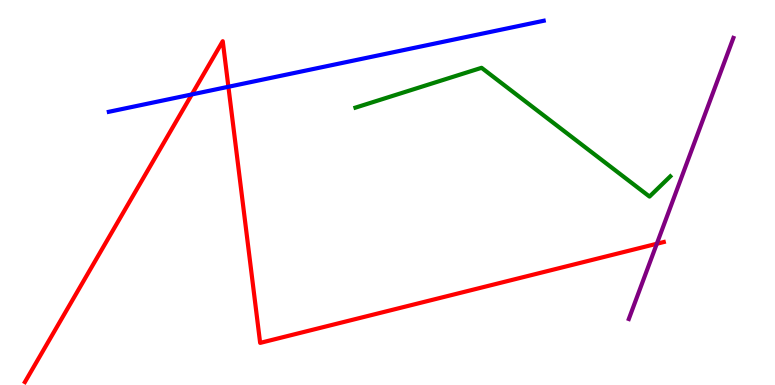[{'lines': ['blue', 'red'], 'intersections': [{'x': 2.48, 'y': 7.55}, {'x': 2.95, 'y': 7.75}]}, {'lines': ['green', 'red'], 'intersections': []}, {'lines': ['purple', 'red'], 'intersections': [{'x': 8.47, 'y': 3.67}]}, {'lines': ['blue', 'green'], 'intersections': []}, {'lines': ['blue', 'purple'], 'intersections': []}, {'lines': ['green', 'purple'], 'intersections': []}]